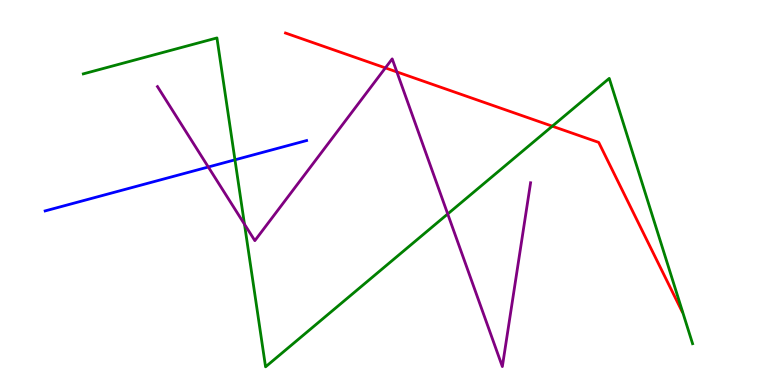[{'lines': ['blue', 'red'], 'intersections': []}, {'lines': ['green', 'red'], 'intersections': [{'x': 7.13, 'y': 6.72}]}, {'lines': ['purple', 'red'], 'intersections': [{'x': 4.97, 'y': 8.24}, {'x': 5.12, 'y': 8.13}]}, {'lines': ['blue', 'green'], 'intersections': [{'x': 3.03, 'y': 5.85}]}, {'lines': ['blue', 'purple'], 'intersections': [{'x': 2.69, 'y': 5.66}]}, {'lines': ['green', 'purple'], 'intersections': [{'x': 3.15, 'y': 4.18}, {'x': 5.78, 'y': 4.44}]}]